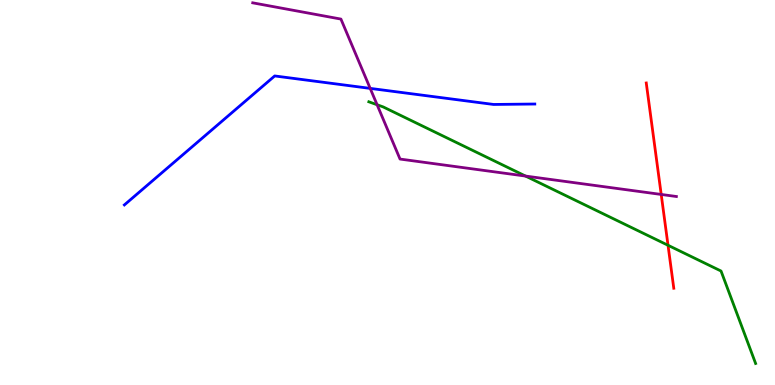[{'lines': ['blue', 'red'], 'intersections': []}, {'lines': ['green', 'red'], 'intersections': [{'x': 8.62, 'y': 3.63}]}, {'lines': ['purple', 'red'], 'intersections': [{'x': 8.53, 'y': 4.95}]}, {'lines': ['blue', 'green'], 'intersections': []}, {'lines': ['blue', 'purple'], 'intersections': [{'x': 4.78, 'y': 7.7}]}, {'lines': ['green', 'purple'], 'intersections': [{'x': 4.87, 'y': 7.28}, {'x': 6.78, 'y': 5.43}]}]